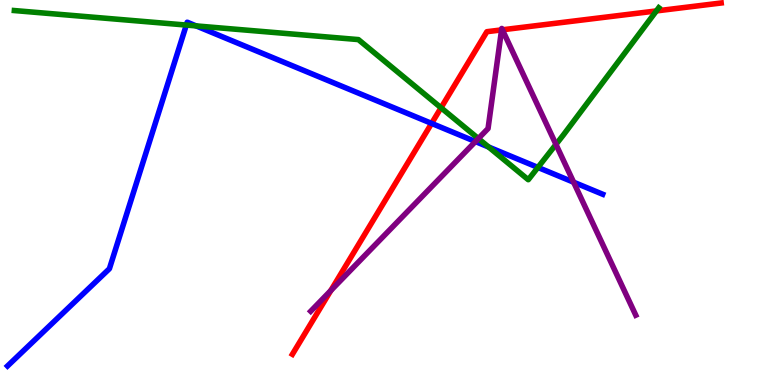[{'lines': ['blue', 'red'], 'intersections': [{'x': 5.57, 'y': 6.79}]}, {'lines': ['green', 'red'], 'intersections': [{'x': 5.69, 'y': 7.2}, {'x': 8.47, 'y': 9.72}]}, {'lines': ['purple', 'red'], 'intersections': [{'x': 4.27, 'y': 2.45}, {'x': 6.47, 'y': 9.22}, {'x': 6.48, 'y': 9.23}]}, {'lines': ['blue', 'green'], 'intersections': [{'x': 2.4, 'y': 9.35}, {'x': 2.53, 'y': 9.33}, {'x': 6.3, 'y': 6.18}, {'x': 6.94, 'y': 5.65}]}, {'lines': ['blue', 'purple'], 'intersections': [{'x': 6.13, 'y': 6.32}, {'x': 7.4, 'y': 5.27}]}, {'lines': ['green', 'purple'], 'intersections': [{'x': 6.17, 'y': 6.4}, {'x': 7.17, 'y': 6.25}]}]